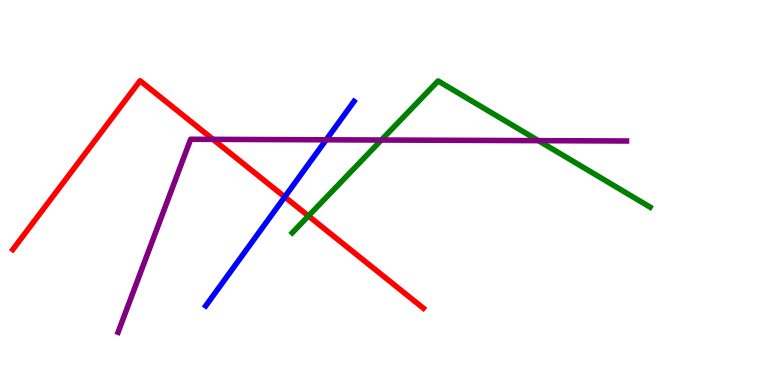[{'lines': ['blue', 'red'], 'intersections': [{'x': 3.67, 'y': 4.89}]}, {'lines': ['green', 'red'], 'intersections': [{'x': 3.98, 'y': 4.39}]}, {'lines': ['purple', 'red'], 'intersections': [{'x': 2.75, 'y': 6.38}]}, {'lines': ['blue', 'green'], 'intersections': []}, {'lines': ['blue', 'purple'], 'intersections': [{'x': 4.21, 'y': 6.37}]}, {'lines': ['green', 'purple'], 'intersections': [{'x': 4.92, 'y': 6.36}, {'x': 6.95, 'y': 6.35}]}]